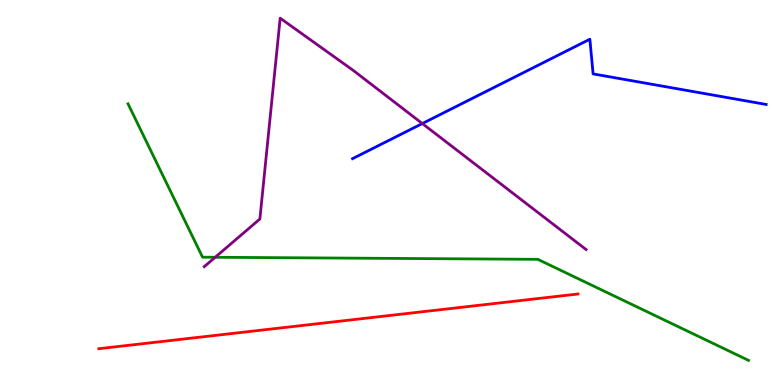[{'lines': ['blue', 'red'], 'intersections': []}, {'lines': ['green', 'red'], 'intersections': []}, {'lines': ['purple', 'red'], 'intersections': []}, {'lines': ['blue', 'green'], 'intersections': []}, {'lines': ['blue', 'purple'], 'intersections': [{'x': 5.45, 'y': 6.79}]}, {'lines': ['green', 'purple'], 'intersections': [{'x': 2.78, 'y': 3.32}]}]